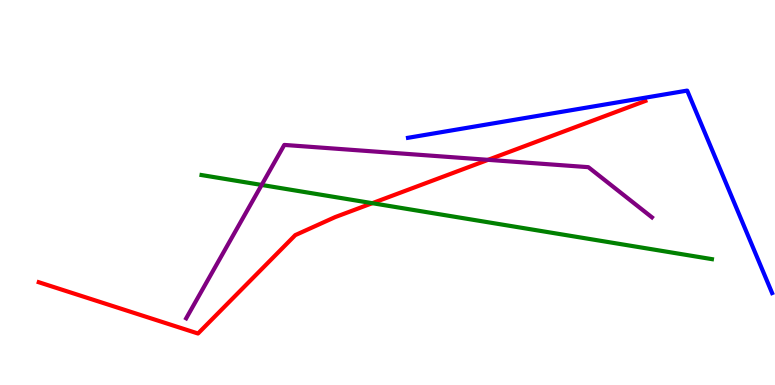[{'lines': ['blue', 'red'], 'intersections': []}, {'lines': ['green', 'red'], 'intersections': [{'x': 4.8, 'y': 4.72}]}, {'lines': ['purple', 'red'], 'intersections': [{'x': 6.3, 'y': 5.85}]}, {'lines': ['blue', 'green'], 'intersections': []}, {'lines': ['blue', 'purple'], 'intersections': []}, {'lines': ['green', 'purple'], 'intersections': [{'x': 3.38, 'y': 5.2}]}]